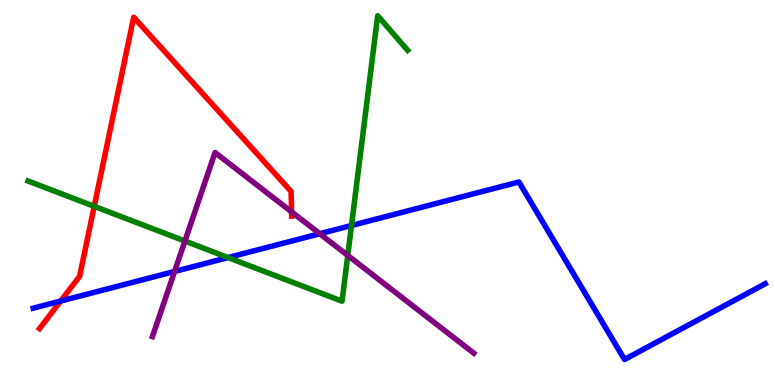[{'lines': ['blue', 'red'], 'intersections': [{'x': 0.783, 'y': 2.18}]}, {'lines': ['green', 'red'], 'intersections': [{'x': 1.22, 'y': 4.64}]}, {'lines': ['purple', 'red'], 'intersections': [{'x': 3.76, 'y': 4.5}]}, {'lines': ['blue', 'green'], 'intersections': [{'x': 2.94, 'y': 3.31}, {'x': 4.54, 'y': 4.14}]}, {'lines': ['blue', 'purple'], 'intersections': [{'x': 2.25, 'y': 2.95}, {'x': 4.13, 'y': 3.93}]}, {'lines': ['green', 'purple'], 'intersections': [{'x': 2.39, 'y': 3.74}, {'x': 4.49, 'y': 3.37}]}]